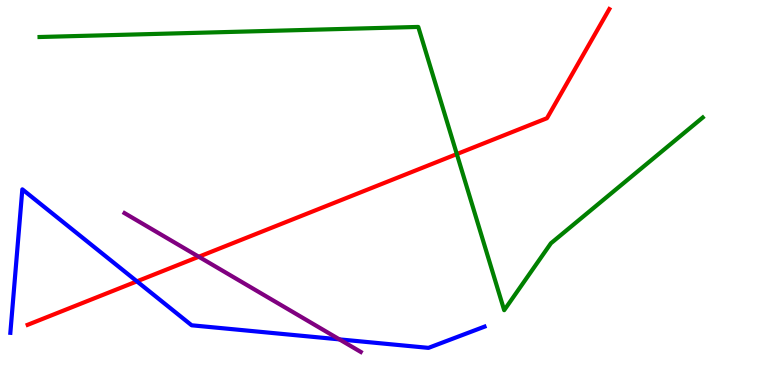[{'lines': ['blue', 'red'], 'intersections': [{'x': 1.77, 'y': 2.69}]}, {'lines': ['green', 'red'], 'intersections': [{'x': 5.89, 'y': 6.0}]}, {'lines': ['purple', 'red'], 'intersections': [{'x': 2.56, 'y': 3.33}]}, {'lines': ['blue', 'green'], 'intersections': []}, {'lines': ['blue', 'purple'], 'intersections': [{'x': 4.38, 'y': 1.18}]}, {'lines': ['green', 'purple'], 'intersections': []}]